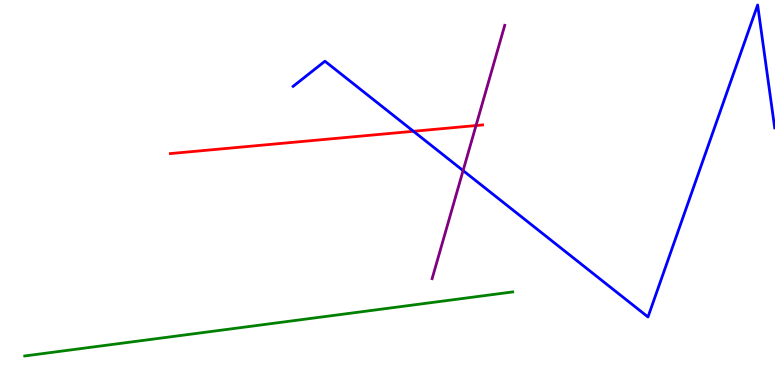[{'lines': ['blue', 'red'], 'intersections': [{'x': 5.33, 'y': 6.59}]}, {'lines': ['green', 'red'], 'intersections': []}, {'lines': ['purple', 'red'], 'intersections': [{'x': 6.14, 'y': 6.74}]}, {'lines': ['blue', 'green'], 'intersections': []}, {'lines': ['blue', 'purple'], 'intersections': [{'x': 5.98, 'y': 5.57}]}, {'lines': ['green', 'purple'], 'intersections': []}]